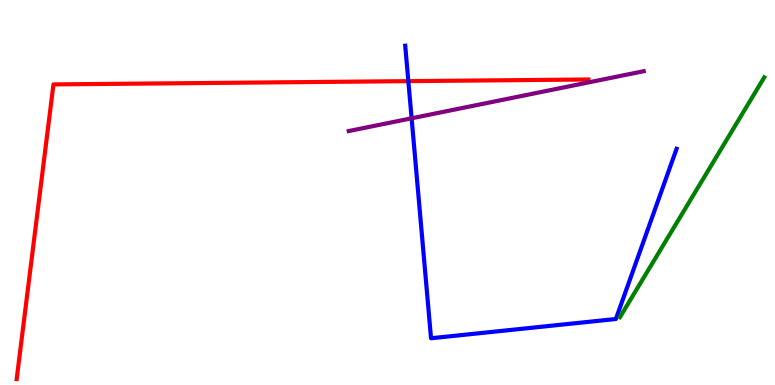[{'lines': ['blue', 'red'], 'intersections': [{'x': 5.27, 'y': 7.89}]}, {'lines': ['green', 'red'], 'intersections': []}, {'lines': ['purple', 'red'], 'intersections': []}, {'lines': ['blue', 'green'], 'intersections': []}, {'lines': ['blue', 'purple'], 'intersections': [{'x': 5.31, 'y': 6.93}]}, {'lines': ['green', 'purple'], 'intersections': []}]